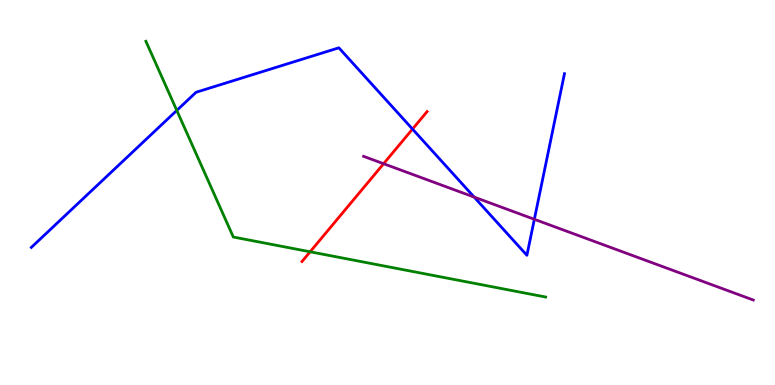[{'lines': ['blue', 'red'], 'intersections': [{'x': 5.32, 'y': 6.65}]}, {'lines': ['green', 'red'], 'intersections': [{'x': 4.0, 'y': 3.46}]}, {'lines': ['purple', 'red'], 'intersections': [{'x': 4.95, 'y': 5.75}]}, {'lines': ['blue', 'green'], 'intersections': [{'x': 2.28, 'y': 7.13}]}, {'lines': ['blue', 'purple'], 'intersections': [{'x': 6.12, 'y': 4.88}, {'x': 6.89, 'y': 4.3}]}, {'lines': ['green', 'purple'], 'intersections': []}]